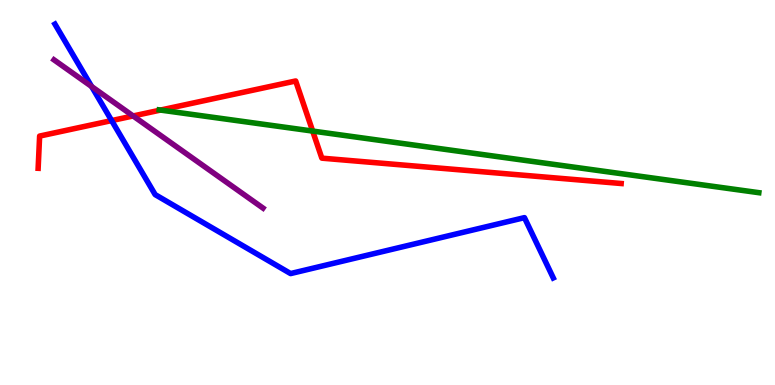[{'lines': ['blue', 'red'], 'intersections': [{'x': 1.44, 'y': 6.87}]}, {'lines': ['green', 'red'], 'intersections': [{'x': 2.07, 'y': 7.14}, {'x': 4.03, 'y': 6.6}]}, {'lines': ['purple', 'red'], 'intersections': [{'x': 1.72, 'y': 6.99}]}, {'lines': ['blue', 'green'], 'intersections': []}, {'lines': ['blue', 'purple'], 'intersections': [{'x': 1.18, 'y': 7.75}]}, {'lines': ['green', 'purple'], 'intersections': []}]